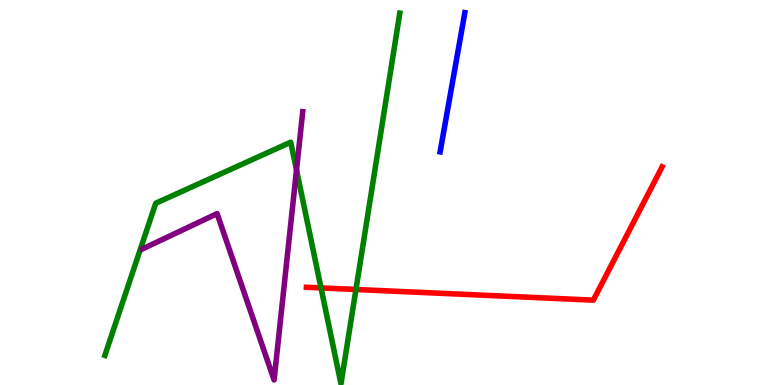[{'lines': ['blue', 'red'], 'intersections': []}, {'lines': ['green', 'red'], 'intersections': [{'x': 4.14, 'y': 2.52}, {'x': 4.59, 'y': 2.48}]}, {'lines': ['purple', 'red'], 'intersections': []}, {'lines': ['blue', 'green'], 'intersections': []}, {'lines': ['blue', 'purple'], 'intersections': []}, {'lines': ['green', 'purple'], 'intersections': [{'x': 3.83, 'y': 5.58}]}]